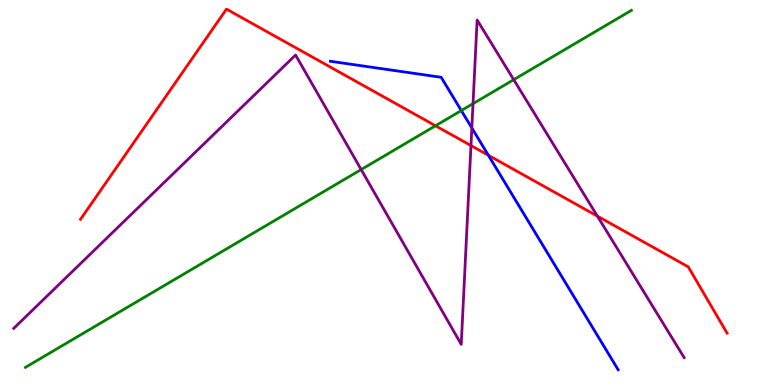[{'lines': ['blue', 'red'], 'intersections': [{'x': 6.3, 'y': 5.97}]}, {'lines': ['green', 'red'], 'intersections': [{'x': 5.62, 'y': 6.73}]}, {'lines': ['purple', 'red'], 'intersections': [{'x': 6.08, 'y': 6.22}, {'x': 7.71, 'y': 4.39}]}, {'lines': ['blue', 'green'], 'intersections': [{'x': 5.95, 'y': 7.13}]}, {'lines': ['blue', 'purple'], 'intersections': [{'x': 6.09, 'y': 6.68}]}, {'lines': ['green', 'purple'], 'intersections': [{'x': 4.66, 'y': 5.6}, {'x': 6.1, 'y': 7.31}, {'x': 6.63, 'y': 7.93}]}]